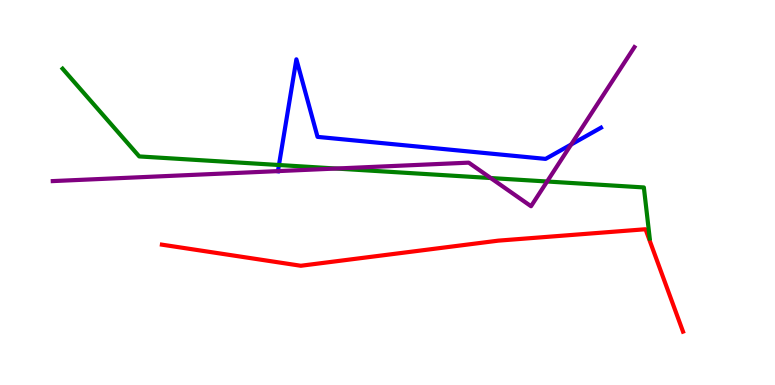[{'lines': ['blue', 'red'], 'intersections': []}, {'lines': ['green', 'red'], 'intersections': []}, {'lines': ['purple', 'red'], 'intersections': []}, {'lines': ['blue', 'green'], 'intersections': [{'x': 3.6, 'y': 5.71}]}, {'lines': ['blue', 'purple'], 'intersections': [{'x': 3.59, 'y': 5.56}, {'x': 7.37, 'y': 6.25}]}, {'lines': ['green', 'purple'], 'intersections': [{'x': 4.34, 'y': 5.62}, {'x': 6.33, 'y': 5.38}, {'x': 7.06, 'y': 5.29}]}]